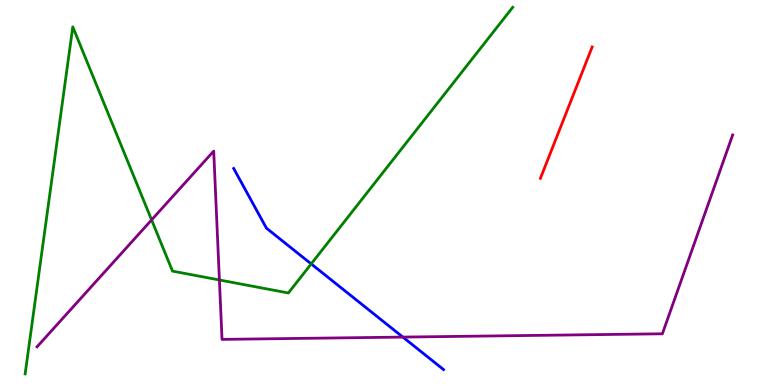[{'lines': ['blue', 'red'], 'intersections': []}, {'lines': ['green', 'red'], 'intersections': []}, {'lines': ['purple', 'red'], 'intersections': []}, {'lines': ['blue', 'green'], 'intersections': [{'x': 4.02, 'y': 3.15}]}, {'lines': ['blue', 'purple'], 'intersections': [{'x': 5.2, 'y': 1.24}]}, {'lines': ['green', 'purple'], 'intersections': [{'x': 1.96, 'y': 4.29}, {'x': 2.83, 'y': 2.73}]}]